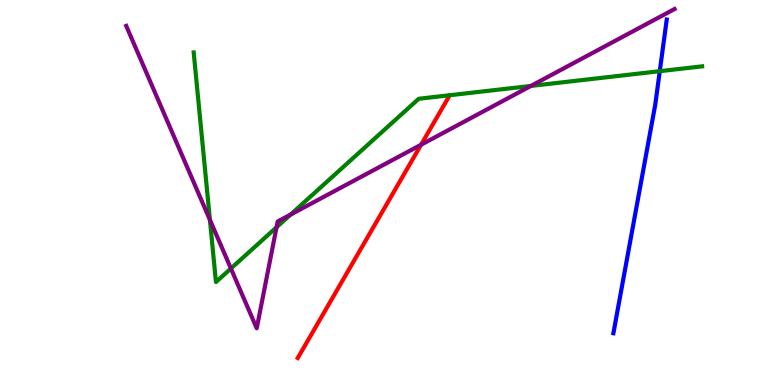[{'lines': ['blue', 'red'], 'intersections': []}, {'lines': ['green', 'red'], 'intersections': []}, {'lines': ['purple', 'red'], 'intersections': [{'x': 5.43, 'y': 6.24}]}, {'lines': ['blue', 'green'], 'intersections': [{'x': 8.51, 'y': 8.15}]}, {'lines': ['blue', 'purple'], 'intersections': []}, {'lines': ['green', 'purple'], 'intersections': [{'x': 2.71, 'y': 4.29}, {'x': 2.98, 'y': 3.03}, {'x': 3.57, 'y': 4.1}, {'x': 3.75, 'y': 4.43}, {'x': 6.85, 'y': 7.77}]}]